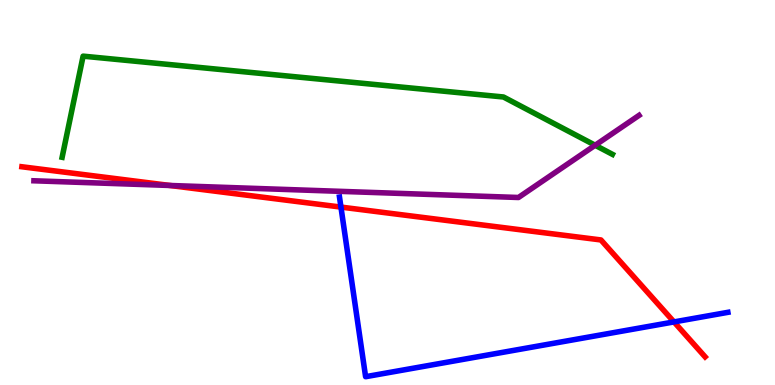[{'lines': ['blue', 'red'], 'intersections': [{'x': 4.4, 'y': 4.62}, {'x': 8.7, 'y': 1.64}]}, {'lines': ['green', 'red'], 'intersections': []}, {'lines': ['purple', 'red'], 'intersections': [{'x': 2.19, 'y': 5.18}]}, {'lines': ['blue', 'green'], 'intersections': []}, {'lines': ['blue', 'purple'], 'intersections': []}, {'lines': ['green', 'purple'], 'intersections': [{'x': 7.68, 'y': 6.23}]}]